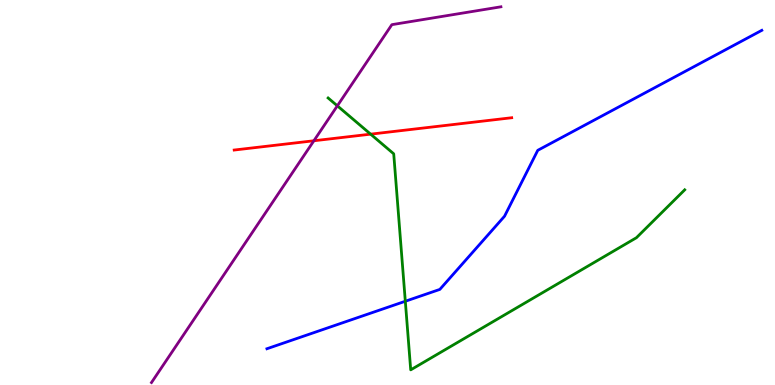[{'lines': ['blue', 'red'], 'intersections': []}, {'lines': ['green', 'red'], 'intersections': [{'x': 4.78, 'y': 6.52}]}, {'lines': ['purple', 'red'], 'intersections': [{'x': 4.05, 'y': 6.34}]}, {'lines': ['blue', 'green'], 'intersections': [{'x': 5.23, 'y': 2.18}]}, {'lines': ['blue', 'purple'], 'intersections': []}, {'lines': ['green', 'purple'], 'intersections': [{'x': 4.35, 'y': 7.25}]}]